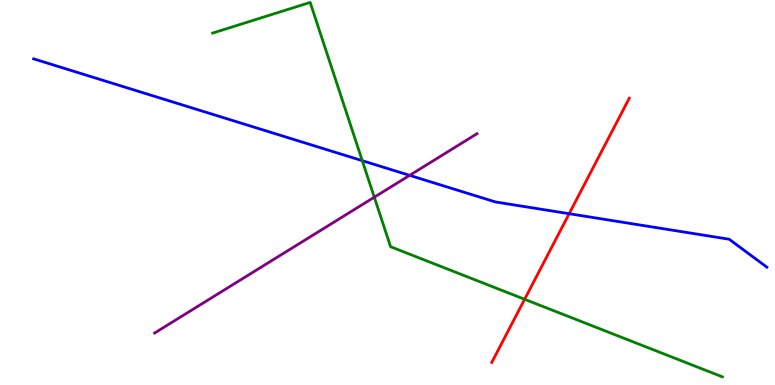[{'lines': ['blue', 'red'], 'intersections': [{'x': 7.34, 'y': 4.45}]}, {'lines': ['green', 'red'], 'intersections': [{'x': 6.77, 'y': 2.23}]}, {'lines': ['purple', 'red'], 'intersections': []}, {'lines': ['blue', 'green'], 'intersections': [{'x': 4.67, 'y': 5.83}]}, {'lines': ['blue', 'purple'], 'intersections': [{'x': 5.29, 'y': 5.45}]}, {'lines': ['green', 'purple'], 'intersections': [{'x': 4.83, 'y': 4.88}]}]